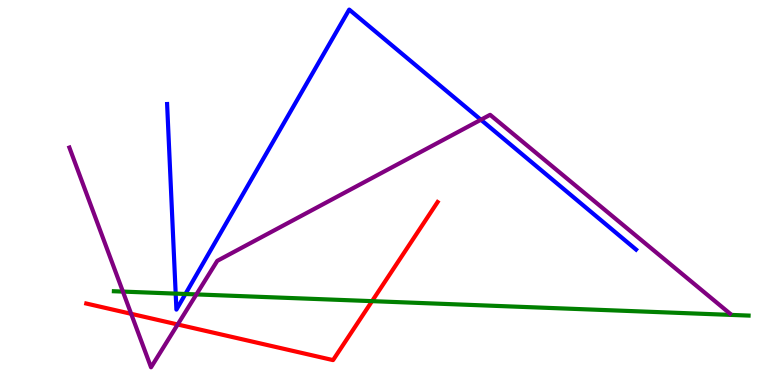[{'lines': ['blue', 'red'], 'intersections': []}, {'lines': ['green', 'red'], 'intersections': [{'x': 4.8, 'y': 2.18}]}, {'lines': ['purple', 'red'], 'intersections': [{'x': 1.69, 'y': 1.85}, {'x': 2.29, 'y': 1.57}]}, {'lines': ['blue', 'green'], 'intersections': [{'x': 2.27, 'y': 2.37}, {'x': 2.39, 'y': 2.36}]}, {'lines': ['blue', 'purple'], 'intersections': [{'x': 6.2, 'y': 6.89}]}, {'lines': ['green', 'purple'], 'intersections': [{'x': 1.59, 'y': 2.43}, {'x': 2.53, 'y': 2.35}]}]